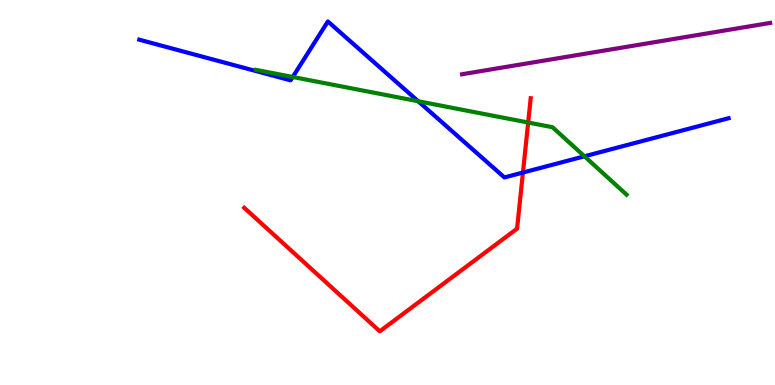[{'lines': ['blue', 'red'], 'intersections': [{'x': 6.75, 'y': 5.52}]}, {'lines': ['green', 'red'], 'intersections': [{'x': 6.81, 'y': 6.82}]}, {'lines': ['purple', 'red'], 'intersections': []}, {'lines': ['blue', 'green'], 'intersections': [{'x': 3.78, 'y': 8.0}, {'x': 5.4, 'y': 7.37}, {'x': 7.54, 'y': 5.94}]}, {'lines': ['blue', 'purple'], 'intersections': []}, {'lines': ['green', 'purple'], 'intersections': []}]